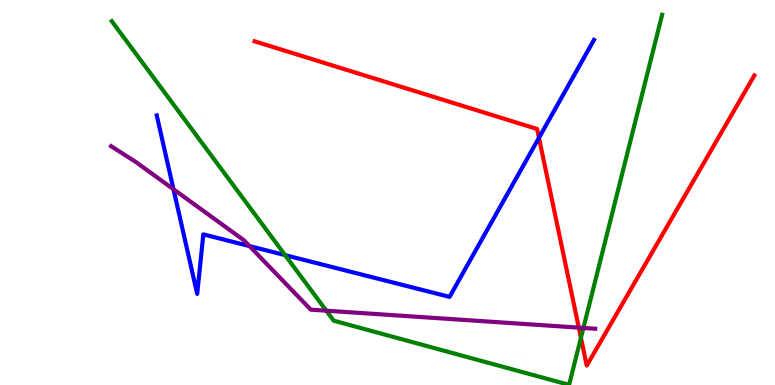[{'lines': ['blue', 'red'], 'intersections': [{'x': 6.95, 'y': 6.42}]}, {'lines': ['green', 'red'], 'intersections': [{'x': 7.5, 'y': 1.23}]}, {'lines': ['purple', 'red'], 'intersections': [{'x': 7.47, 'y': 1.49}]}, {'lines': ['blue', 'green'], 'intersections': [{'x': 3.68, 'y': 3.37}]}, {'lines': ['blue', 'purple'], 'intersections': [{'x': 2.24, 'y': 5.08}, {'x': 3.22, 'y': 3.61}]}, {'lines': ['green', 'purple'], 'intersections': [{'x': 4.21, 'y': 1.93}, {'x': 7.53, 'y': 1.48}]}]